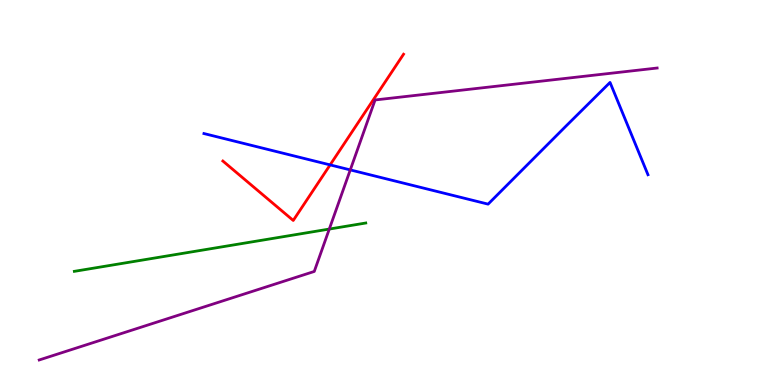[{'lines': ['blue', 'red'], 'intersections': [{'x': 4.26, 'y': 5.72}]}, {'lines': ['green', 'red'], 'intersections': []}, {'lines': ['purple', 'red'], 'intersections': []}, {'lines': ['blue', 'green'], 'intersections': []}, {'lines': ['blue', 'purple'], 'intersections': [{'x': 4.52, 'y': 5.59}]}, {'lines': ['green', 'purple'], 'intersections': [{'x': 4.25, 'y': 4.05}]}]